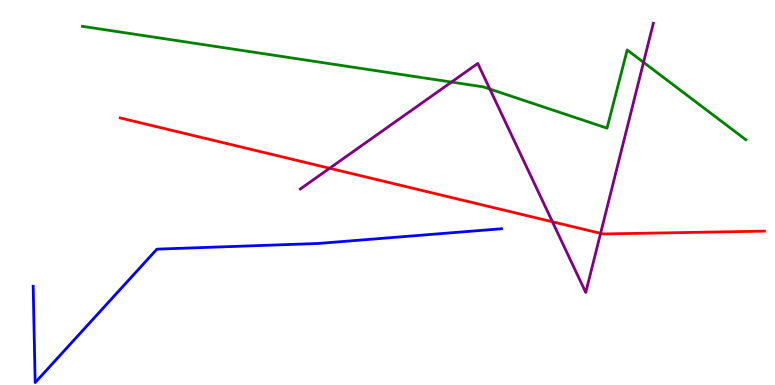[{'lines': ['blue', 'red'], 'intersections': []}, {'lines': ['green', 'red'], 'intersections': []}, {'lines': ['purple', 'red'], 'intersections': [{'x': 4.25, 'y': 5.63}, {'x': 7.13, 'y': 4.24}, {'x': 7.75, 'y': 3.94}]}, {'lines': ['blue', 'green'], 'intersections': []}, {'lines': ['blue', 'purple'], 'intersections': []}, {'lines': ['green', 'purple'], 'intersections': [{'x': 5.83, 'y': 7.87}, {'x': 6.32, 'y': 7.69}, {'x': 8.3, 'y': 8.38}]}]